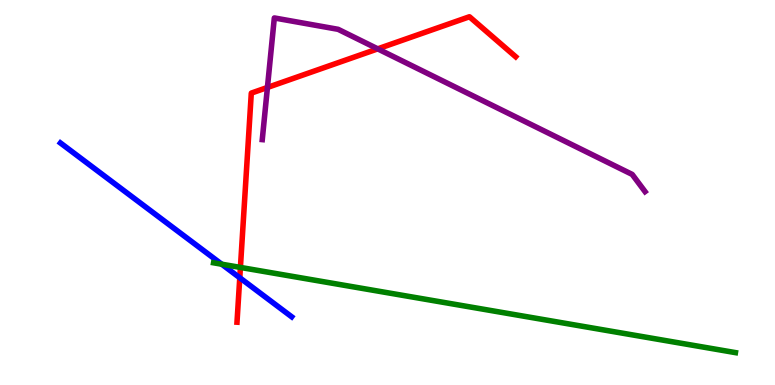[{'lines': ['blue', 'red'], 'intersections': [{'x': 3.09, 'y': 2.79}]}, {'lines': ['green', 'red'], 'intersections': [{'x': 3.1, 'y': 3.05}]}, {'lines': ['purple', 'red'], 'intersections': [{'x': 3.45, 'y': 7.73}, {'x': 4.87, 'y': 8.73}]}, {'lines': ['blue', 'green'], 'intersections': [{'x': 2.86, 'y': 3.14}]}, {'lines': ['blue', 'purple'], 'intersections': []}, {'lines': ['green', 'purple'], 'intersections': []}]